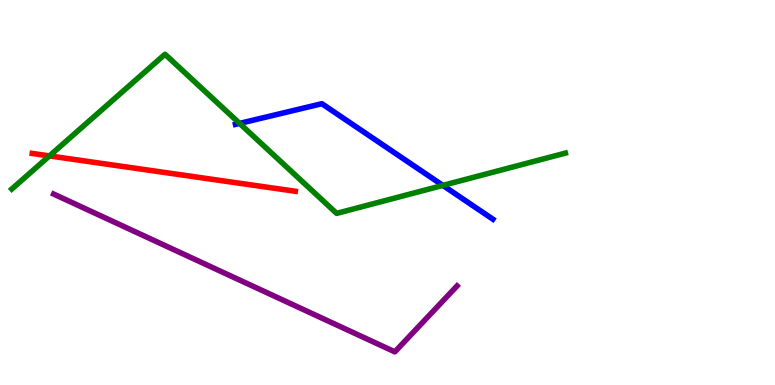[{'lines': ['blue', 'red'], 'intersections': []}, {'lines': ['green', 'red'], 'intersections': [{'x': 0.638, 'y': 5.95}]}, {'lines': ['purple', 'red'], 'intersections': []}, {'lines': ['blue', 'green'], 'intersections': [{'x': 3.09, 'y': 6.79}, {'x': 5.71, 'y': 5.18}]}, {'lines': ['blue', 'purple'], 'intersections': []}, {'lines': ['green', 'purple'], 'intersections': []}]